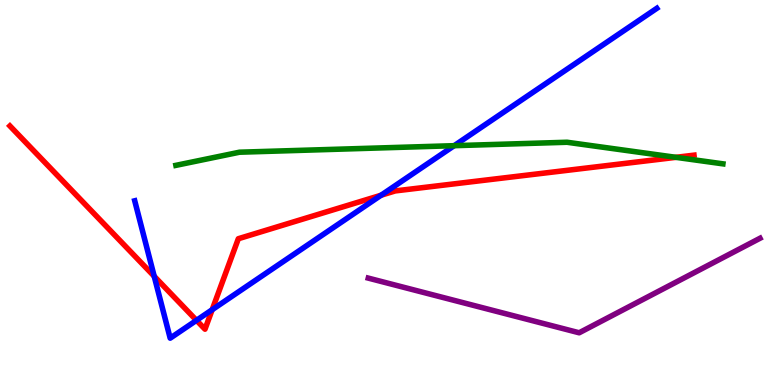[{'lines': ['blue', 'red'], 'intersections': [{'x': 1.99, 'y': 2.82}, {'x': 2.54, 'y': 1.68}, {'x': 2.74, 'y': 1.96}, {'x': 4.92, 'y': 4.93}]}, {'lines': ['green', 'red'], 'intersections': [{'x': 8.72, 'y': 5.91}]}, {'lines': ['purple', 'red'], 'intersections': []}, {'lines': ['blue', 'green'], 'intersections': [{'x': 5.86, 'y': 6.22}]}, {'lines': ['blue', 'purple'], 'intersections': []}, {'lines': ['green', 'purple'], 'intersections': []}]